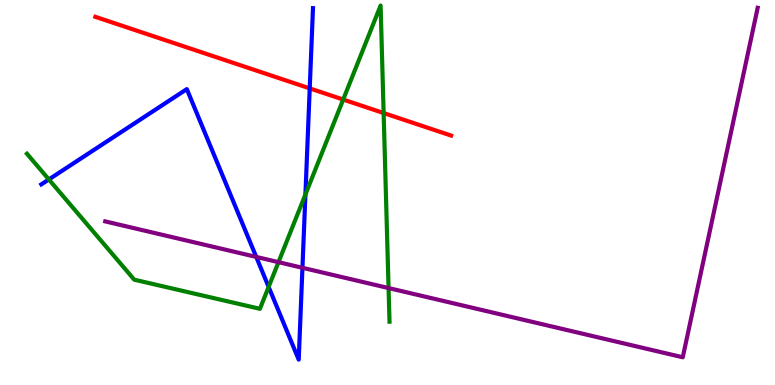[{'lines': ['blue', 'red'], 'intersections': [{'x': 4.0, 'y': 7.7}]}, {'lines': ['green', 'red'], 'intersections': [{'x': 4.43, 'y': 7.41}, {'x': 4.95, 'y': 7.06}]}, {'lines': ['purple', 'red'], 'intersections': []}, {'lines': ['blue', 'green'], 'intersections': [{'x': 0.63, 'y': 5.34}, {'x': 3.47, 'y': 2.55}, {'x': 3.94, 'y': 4.95}]}, {'lines': ['blue', 'purple'], 'intersections': [{'x': 3.31, 'y': 3.33}, {'x': 3.9, 'y': 3.04}]}, {'lines': ['green', 'purple'], 'intersections': [{'x': 3.59, 'y': 3.19}, {'x': 5.01, 'y': 2.52}]}]